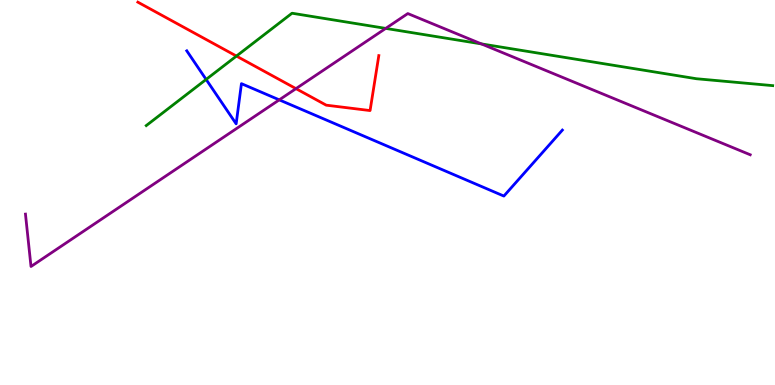[{'lines': ['blue', 'red'], 'intersections': []}, {'lines': ['green', 'red'], 'intersections': [{'x': 3.05, 'y': 8.54}]}, {'lines': ['purple', 'red'], 'intersections': [{'x': 3.82, 'y': 7.7}]}, {'lines': ['blue', 'green'], 'intersections': [{'x': 2.66, 'y': 7.94}]}, {'lines': ['blue', 'purple'], 'intersections': [{'x': 3.6, 'y': 7.41}]}, {'lines': ['green', 'purple'], 'intersections': [{'x': 4.98, 'y': 9.26}, {'x': 6.21, 'y': 8.86}]}]